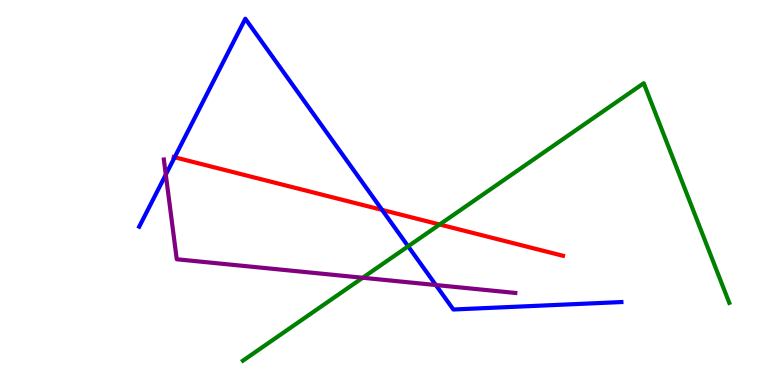[{'lines': ['blue', 'red'], 'intersections': [{'x': 2.25, 'y': 5.91}, {'x': 4.93, 'y': 4.55}]}, {'lines': ['green', 'red'], 'intersections': [{'x': 5.67, 'y': 4.17}]}, {'lines': ['purple', 'red'], 'intersections': []}, {'lines': ['blue', 'green'], 'intersections': [{'x': 5.27, 'y': 3.6}]}, {'lines': ['blue', 'purple'], 'intersections': [{'x': 2.14, 'y': 5.46}, {'x': 5.62, 'y': 2.6}]}, {'lines': ['green', 'purple'], 'intersections': [{'x': 4.68, 'y': 2.79}]}]